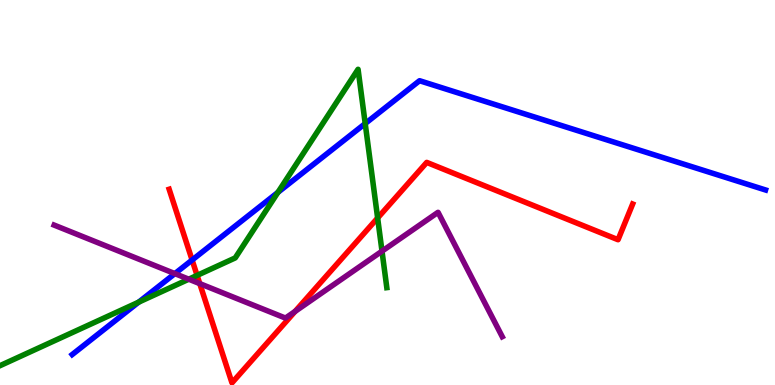[{'lines': ['blue', 'red'], 'intersections': [{'x': 2.48, 'y': 3.25}]}, {'lines': ['green', 'red'], 'intersections': [{'x': 2.54, 'y': 2.85}, {'x': 4.87, 'y': 4.34}]}, {'lines': ['purple', 'red'], 'intersections': [{'x': 2.58, 'y': 2.63}, {'x': 3.81, 'y': 1.91}]}, {'lines': ['blue', 'green'], 'intersections': [{'x': 1.79, 'y': 2.15}, {'x': 3.59, 'y': 5.0}, {'x': 4.71, 'y': 6.79}]}, {'lines': ['blue', 'purple'], 'intersections': [{'x': 2.26, 'y': 2.89}]}, {'lines': ['green', 'purple'], 'intersections': [{'x': 2.44, 'y': 2.75}, {'x': 4.93, 'y': 3.48}]}]